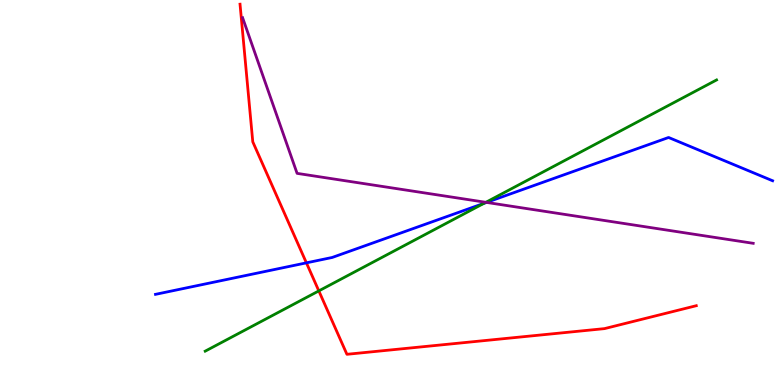[{'lines': ['blue', 'red'], 'intersections': [{'x': 3.95, 'y': 3.17}]}, {'lines': ['green', 'red'], 'intersections': [{'x': 4.11, 'y': 2.44}]}, {'lines': ['purple', 'red'], 'intersections': []}, {'lines': ['blue', 'green'], 'intersections': [{'x': 6.24, 'y': 4.72}]}, {'lines': ['blue', 'purple'], 'intersections': [{'x': 6.28, 'y': 4.74}]}, {'lines': ['green', 'purple'], 'intersections': [{'x': 6.27, 'y': 4.75}]}]